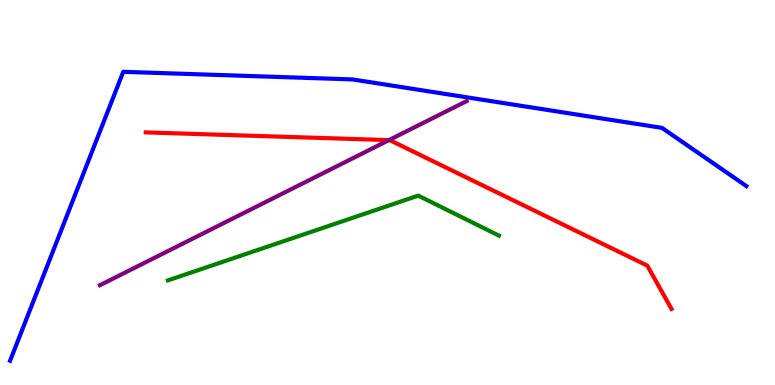[{'lines': ['blue', 'red'], 'intersections': []}, {'lines': ['green', 'red'], 'intersections': []}, {'lines': ['purple', 'red'], 'intersections': [{'x': 5.02, 'y': 6.36}]}, {'lines': ['blue', 'green'], 'intersections': []}, {'lines': ['blue', 'purple'], 'intersections': []}, {'lines': ['green', 'purple'], 'intersections': []}]